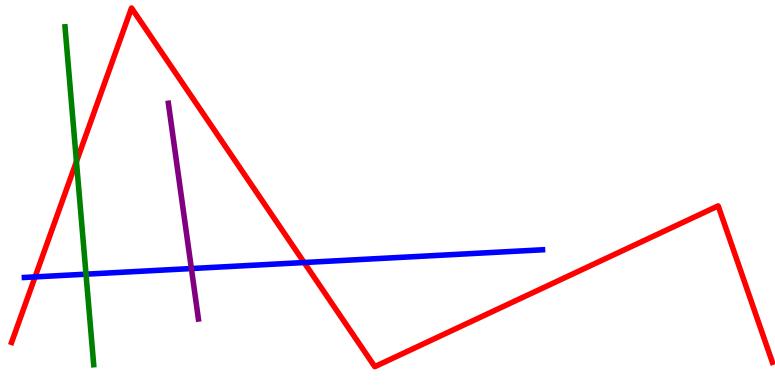[{'lines': ['blue', 'red'], 'intersections': [{'x': 0.453, 'y': 2.81}, {'x': 3.92, 'y': 3.18}]}, {'lines': ['green', 'red'], 'intersections': [{'x': 0.986, 'y': 5.8}]}, {'lines': ['purple', 'red'], 'intersections': []}, {'lines': ['blue', 'green'], 'intersections': [{'x': 1.11, 'y': 2.88}]}, {'lines': ['blue', 'purple'], 'intersections': [{'x': 2.47, 'y': 3.02}]}, {'lines': ['green', 'purple'], 'intersections': []}]